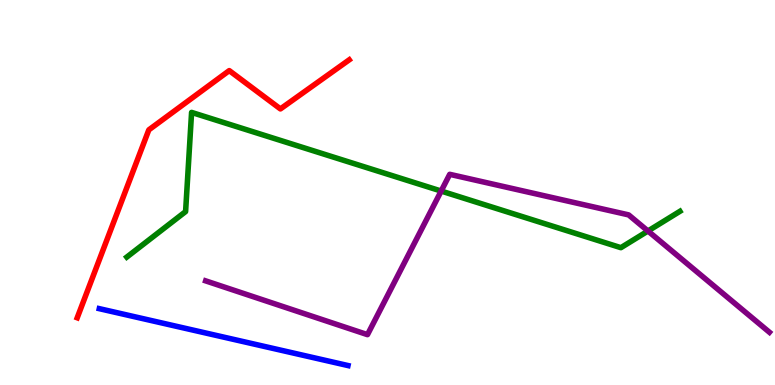[{'lines': ['blue', 'red'], 'intersections': []}, {'lines': ['green', 'red'], 'intersections': []}, {'lines': ['purple', 'red'], 'intersections': []}, {'lines': ['blue', 'green'], 'intersections': []}, {'lines': ['blue', 'purple'], 'intersections': []}, {'lines': ['green', 'purple'], 'intersections': [{'x': 5.69, 'y': 5.04}, {'x': 8.36, 'y': 4.0}]}]